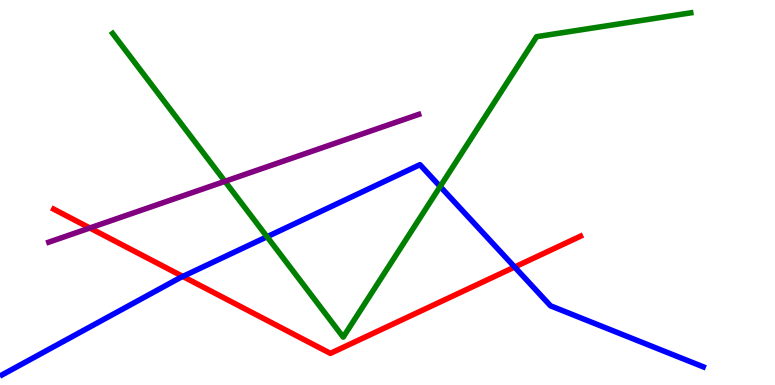[{'lines': ['blue', 'red'], 'intersections': [{'x': 2.36, 'y': 2.82}, {'x': 6.64, 'y': 3.06}]}, {'lines': ['green', 'red'], 'intersections': []}, {'lines': ['purple', 'red'], 'intersections': [{'x': 1.16, 'y': 4.08}]}, {'lines': ['blue', 'green'], 'intersections': [{'x': 3.45, 'y': 3.85}, {'x': 5.68, 'y': 5.16}]}, {'lines': ['blue', 'purple'], 'intersections': []}, {'lines': ['green', 'purple'], 'intersections': [{'x': 2.9, 'y': 5.29}]}]